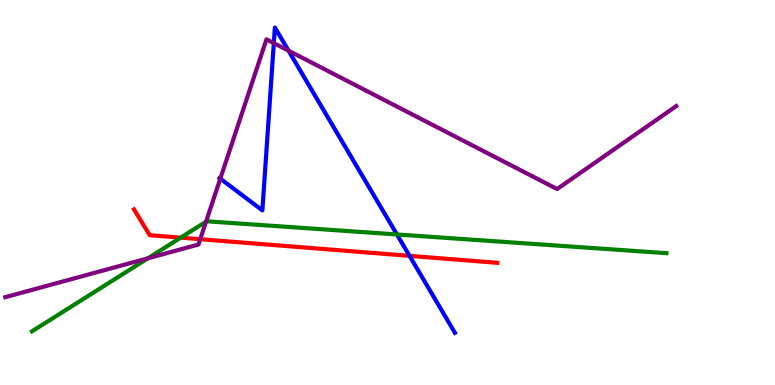[{'lines': ['blue', 'red'], 'intersections': [{'x': 5.28, 'y': 3.35}]}, {'lines': ['green', 'red'], 'intersections': [{'x': 2.33, 'y': 3.83}]}, {'lines': ['purple', 'red'], 'intersections': [{'x': 2.58, 'y': 3.79}]}, {'lines': ['blue', 'green'], 'intersections': [{'x': 5.12, 'y': 3.91}]}, {'lines': ['blue', 'purple'], 'intersections': [{'x': 2.84, 'y': 5.36}, {'x': 3.53, 'y': 8.88}, {'x': 3.72, 'y': 8.68}]}, {'lines': ['green', 'purple'], 'intersections': [{'x': 1.91, 'y': 3.29}, {'x': 2.66, 'y': 4.24}]}]